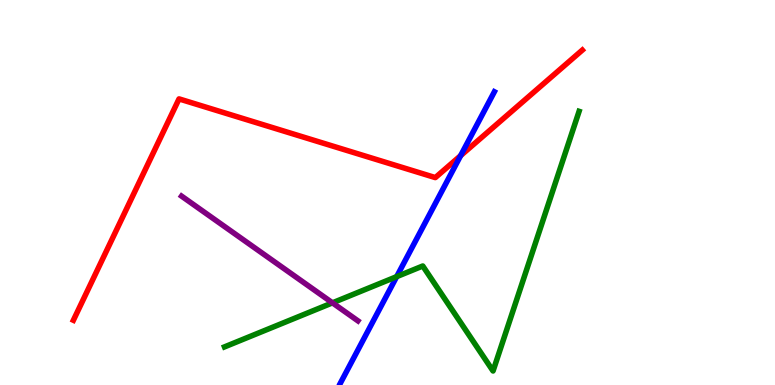[{'lines': ['blue', 'red'], 'intersections': [{'x': 5.94, 'y': 5.96}]}, {'lines': ['green', 'red'], 'intersections': []}, {'lines': ['purple', 'red'], 'intersections': []}, {'lines': ['blue', 'green'], 'intersections': [{'x': 5.12, 'y': 2.81}]}, {'lines': ['blue', 'purple'], 'intersections': []}, {'lines': ['green', 'purple'], 'intersections': [{'x': 4.29, 'y': 2.13}]}]